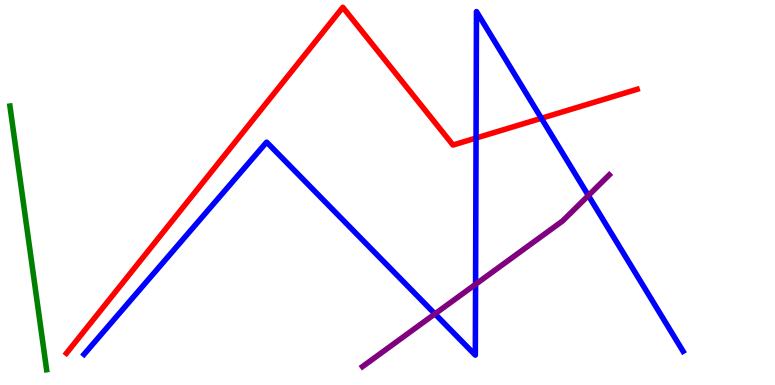[{'lines': ['blue', 'red'], 'intersections': [{'x': 6.14, 'y': 6.41}, {'x': 6.99, 'y': 6.93}]}, {'lines': ['green', 'red'], 'intersections': []}, {'lines': ['purple', 'red'], 'intersections': []}, {'lines': ['blue', 'green'], 'intersections': []}, {'lines': ['blue', 'purple'], 'intersections': [{'x': 5.61, 'y': 1.85}, {'x': 6.14, 'y': 2.62}, {'x': 7.59, 'y': 4.92}]}, {'lines': ['green', 'purple'], 'intersections': []}]